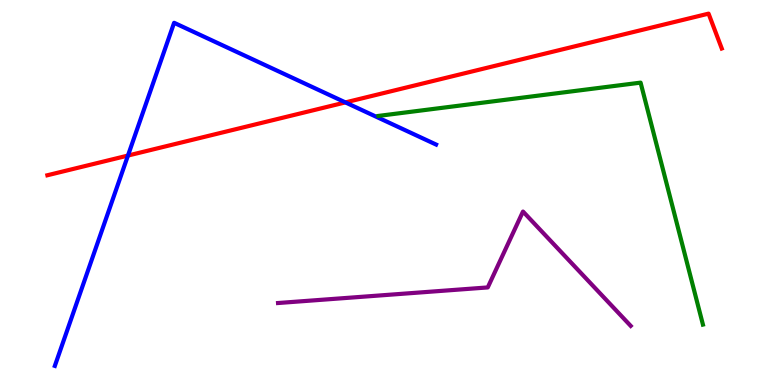[{'lines': ['blue', 'red'], 'intersections': [{'x': 1.65, 'y': 5.96}, {'x': 4.46, 'y': 7.34}]}, {'lines': ['green', 'red'], 'intersections': []}, {'lines': ['purple', 'red'], 'intersections': []}, {'lines': ['blue', 'green'], 'intersections': []}, {'lines': ['blue', 'purple'], 'intersections': []}, {'lines': ['green', 'purple'], 'intersections': []}]